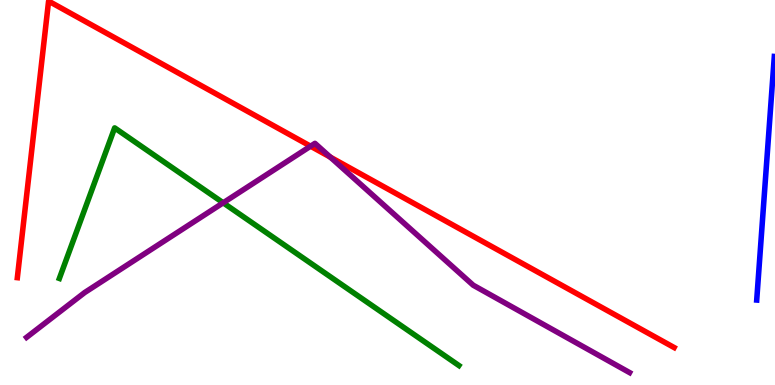[{'lines': ['blue', 'red'], 'intersections': []}, {'lines': ['green', 'red'], 'intersections': []}, {'lines': ['purple', 'red'], 'intersections': [{'x': 4.01, 'y': 6.2}, {'x': 4.26, 'y': 5.92}]}, {'lines': ['blue', 'green'], 'intersections': []}, {'lines': ['blue', 'purple'], 'intersections': []}, {'lines': ['green', 'purple'], 'intersections': [{'x': 2.88, 'y': 4.73}]}]